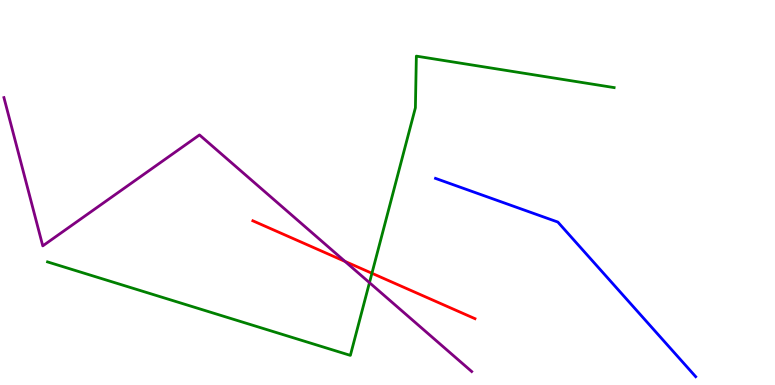[{'lines': ['blue', 'red'], 'intersections': []}, {'lines': ['green', 'red'], 'intersections': [{'x': 4.8, 'y': 2.9}]}, {'lines': ['purple', 'red'], 'intersections': [{'x': 4.45, 'y': 3.21}]}, {'lines': ['blue', 'green'], 'intersections': []}, {'lines': ['blue', 'purple'], 'intersections': []}, {'lines': ['green', 'purple'], 'intersections': [{'x': 4.77, 'y': 2.66}]}]